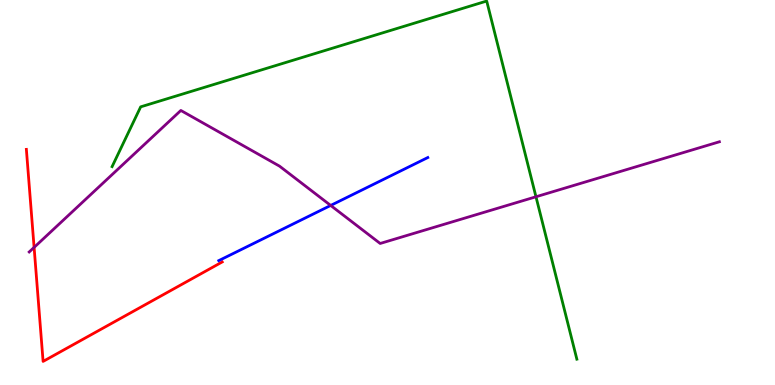[{'lines': ['blue', 'red'], 'intersections': []}, {'lines': ['green', 'red'], 'intersections': []}, {'lines': ['purple', 'red'], 'intersections': [{'x': 0.44, 'y': 3.57}]}, {'lines': ['blue', 'green'], 'intersections': []}, {'lines': ['blue', 'purple'], 'intersections': [{'x': 4.27, 'y': 4.66}]}, {'lines': ['green', 'purple'], 'intersections': [{'x': 6.92, 'y': 4.89}]}]